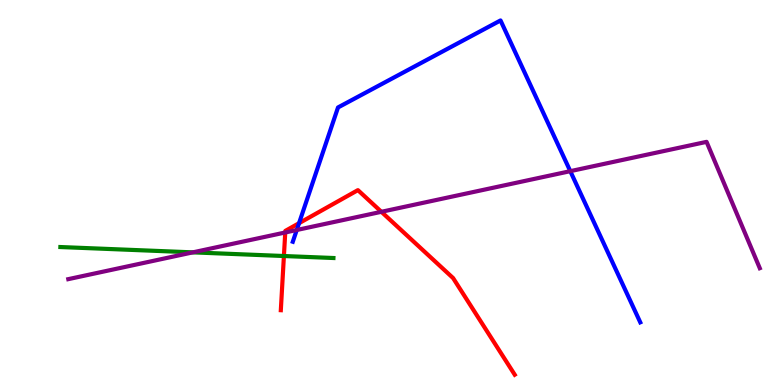[{'lines': ['blue', 'red'], 'intersections': [{'x': 3.86, 'y': 4.2}]}, {'lines': ['green', 'red'], 'intersections': [{'x': 3.66, 'y': 3.35}]}, {'lines': ['purple', 'red'], 'intersections': [{'x': 3.68, 'y': 3.96}, {'x': 4.92, 'y': 4.5}]}, {'lines': ['blue', 'green'], 'intersections': []}, {'lines': ['blue', 'purple'], 'intersections': [{'x': 3.83, 'y': 4.03}, {'x': 7.36, 'y': 5.55}]}, {'lines': ['green', 'purple'], 'intersections': [{'x': 2.49, 'y': 3.45}]}]